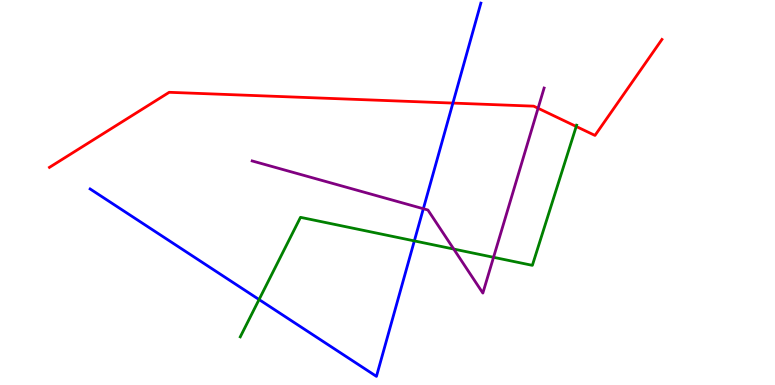[{'lines': ['blue', 'red'], 'intersections': [{'x': 5.84, 'y': 7.32}]}, {'lines': ['green', 'red'], 'intersections': [{'x': 7.44, 'y': 6.71}]}, {'lines': ['purple', 'red'], 'intersections': [{'x': 6.94, 'y': 7.19}]}, {'lines': ['blue', 'green'], 'intersections': [{'x': 3.34, 'y': 2.22}, {'x': 5.35, 'y': 3.74}]}, {'lines': ['blue', 'purple'], 'intersections': [{'x': 5.46, 'y': 4.58}]}, {'lines': ['green', 'purple'], 'intersections': [{'x': 5.85, 'y': 3.53}, {'x': 6.37, 'y': 3.32}]}]